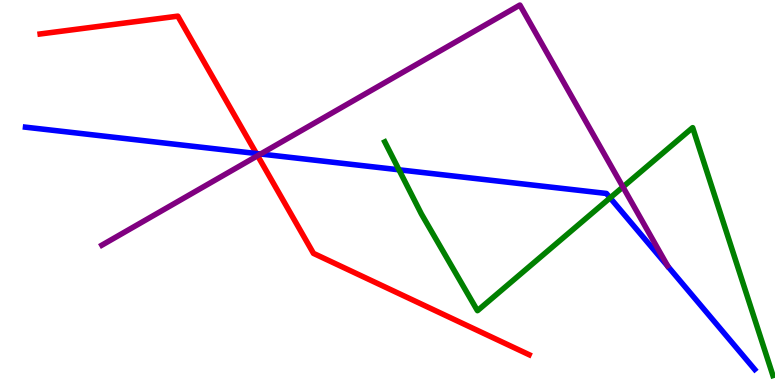[{'lines': ['blue', 'red'], 'intersections': [{'x': 3.31, 'y': 6.01}]}, {'lines': ['green', 'red'], 'intersections': []}, {'lines': ['purple', 'red'], 'intersections': [{'x': 3.32, 'y': 5.96}]}, {'lines': ['blue', 'green'], 'intersections': [{'x': 5.15, 'y': 5.59}, {'x': 7.87, 'y': 4.86}]}, {'lines': ['blue', 'purple'], 'intersections': [{'x': 3.36, 'y': 6.0}]}, {'lines': ['green', 'purple'], 'intersections': [{'x': 8.04, 'y': 5.14}]}]